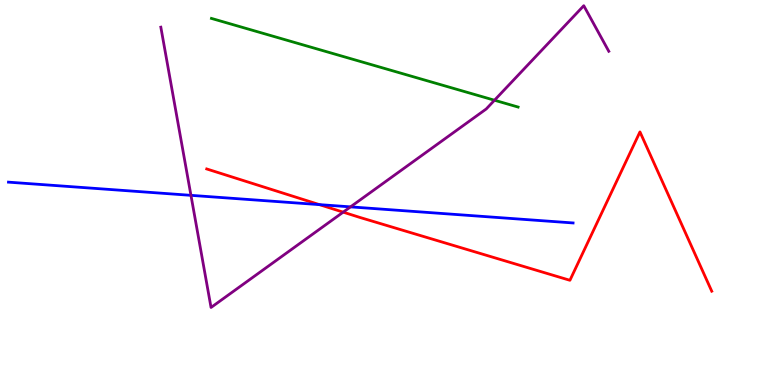[{'lines': ['blue', 'red'], 'intersections': [{'x': 4.12, 'y': 4.69}]}, {'lines': ['green', 'red'], 'intersections': []}, {'lines': ['purple', 'red'], 'intersections': [{'x': 4.43, 'y': 4.49}]}, {'lines': ['blue', 'green'], 'intersections': []}, {'lines': ['blue', 'purple'], 'intersections': [{'x': 2.46, 'y': 4.93}, {'x': 4.52, 'y': 4.63}]}, {'lines': ['green', 'purple'], 'intersections': [{'x': 6.38, 'y': 7.4}]}]